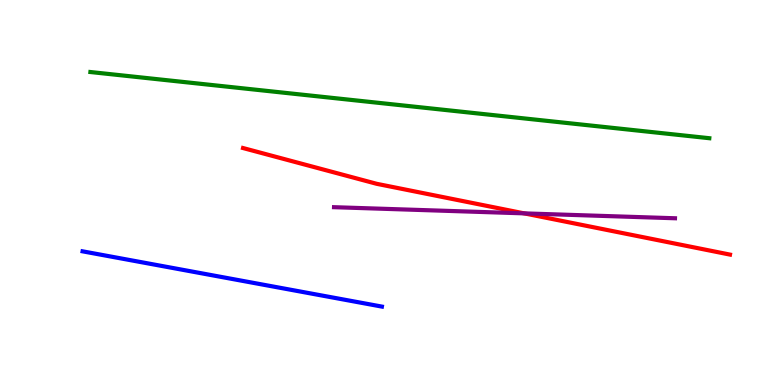[{'lines': ['blue', 'red'], 'intersections': []}, {'lines': ['green', 'red'], 'intersections': []}, {'lines': ['purple', 'red'], 'intersections': [{'x': 6.76, 'y': 4.46}]}, {'lines': ['blue', 'green'], 'intersections': []}, {'lines': ['blue', 'purple'], 'intersections': []}, {'lines': ['green', 'purple'], 'intersections': []}]